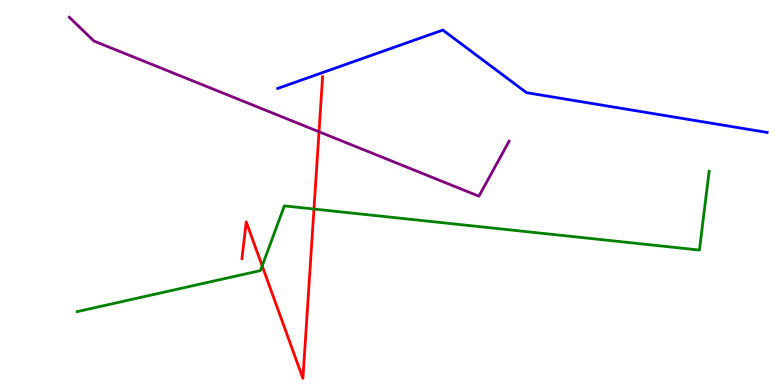[{'lines': ['blue', 'red'], 'intersections': []}, {'lines': ['green', 'red'], 'intersections': [{'x': 3.38, 'y': 3.09}, {'x': 4.05, 'y': 4.57}]}, {'lines': ['purple', 'red'], 'intersections': [{'x': 4.12, 'y': 6.58}]}, {'lines': ['blue', 'green'], 'intersections': []}, {'lines': ['blue', 'purple'], 'intersections': []}, {'lines': ['green', 'purple'], 'intersections': []}]